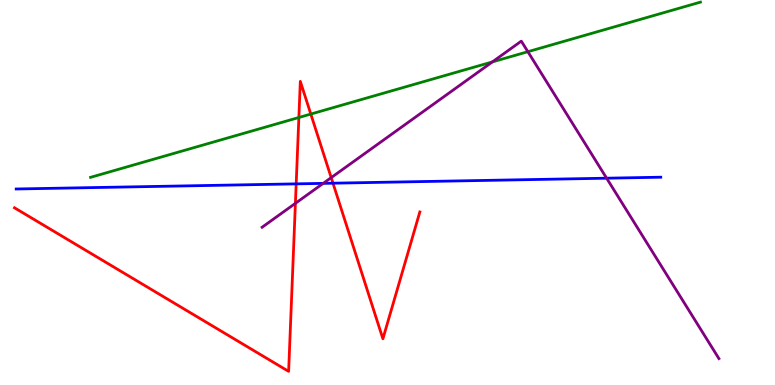[{'lines': ['blue', 'red'], 'intersections': [{'x': 3.82, 'y': 5.22}, {'x': 4.3, 'y': 5.24}]}, {'lines': ['green', 'red'], 'intersections': [{'x': 3.86, 'y': 6.95}, {'x': 4.01, 'y': 7.04}]}, {'lines': ['purple', 'red'], 'intersections': [{'x': 3.81, 'y': 4.72}, {'x': 4.27, 'y': 5.39}]}, {'lines': ['blue', 'green'], 'intersections': []}, {'lines': ['blue', 'purple'], 'intersections': [{'x': 4.17, 'y': 5.24}, {'x': 7.83, 'y': 5.37}]}, {'lines': ['green', 'purple'], 'intersections': [{'x': 6.35, 'y': 8.39}, {'x': 6.81, 'y': 8.66}]}]